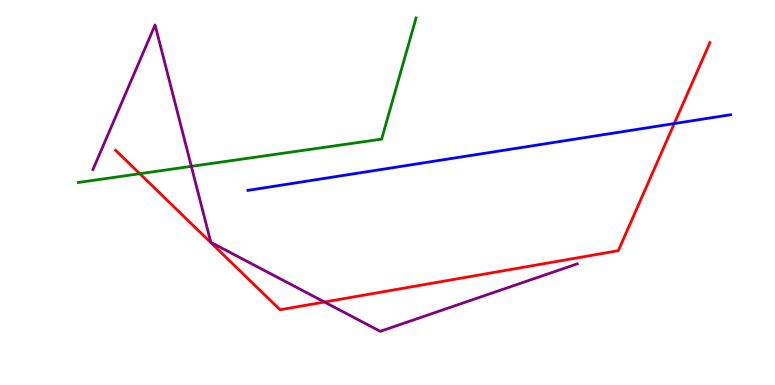[{'lines': ['blue', 'red'], 'intersections': [{'x': 8.7, 'y': 6.79}]}, {'lines': ['green', 'red'], 'intersections': [{'x': 1.8, 'y': 5.49}]}, {'lines': ['purple', 'red'], 'intersections': [{'x': 4.19, 'y': 2.16}]}, {'lines': ['blue', 'green'], 'intersections': []}, {'lines': ['blue', 'purple'], 'intersections': []}, {'lines': ['green', 'purple'], 'intersections': [{'x': 2.47, 'y': 5.68}]}]